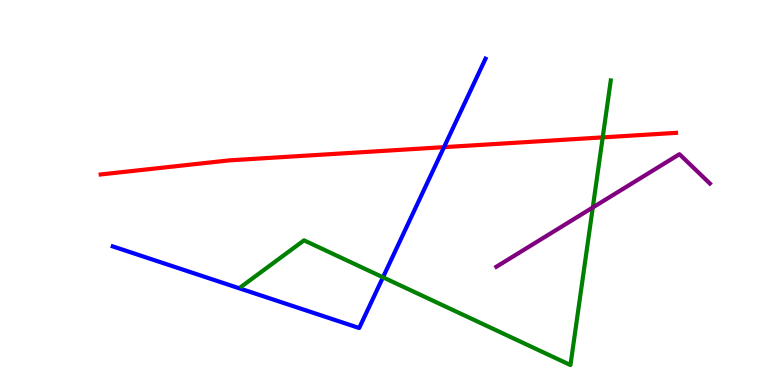[{'lines': ['blue', 'red'], 'intersections': [{'x': 5.73, 'y': 6.18}]}, {'lines': ['green', 'red'], 'intersections': [{'x': 7.78, 'y': 6.43}]}, {'lines': ['purple', 'red'], 'intersections': []}, {'lines': ['blue', 'green'], 'intersections': [{'x': 4.94, 'y': 2.8}]}, {'lines': ['blue', 'purple'], 'intersections': []}, {'lines': ['green', 'purple'], 'intersections': [{'x': 7.65, 'y': 4.61}]}]